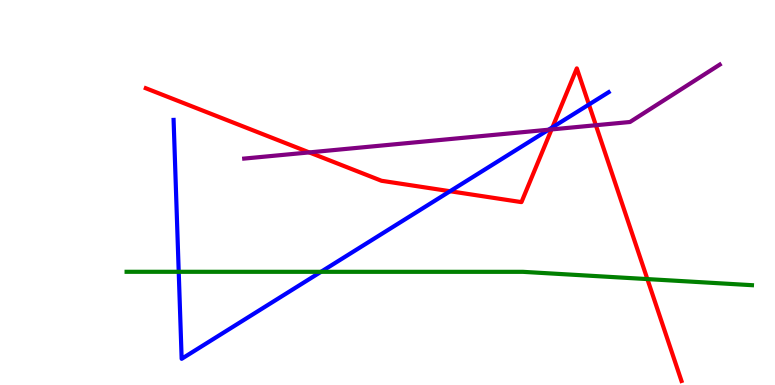[{'lines': ['blue', 'red'], 'intersections': [{'x': 5.81, 'y': 5.03}, {'x': 7.13, 'y': 6.69}, {'x': 7.6, 'y': 7.29}]}, {'lines': ['green', 'red'], 'intersections': [{'x': 8.35, 'y': 2.75}]}, {'lines': ['purple', 'red'], 'intersections': [{'x': 3.99, 'y': 6.04}, {'x': 7.12, 'y': 6.64}, {'x': 7.69, 'y': 6.75}]}, {'lines': ['blue', 'green'], 'intersections': [{'x': 2.31, 'y': 2.94}, {'x': 4.14, 'y': 2.94}]}, {'lines': ['blue', 'purple'], 'intersections': [{'x': 7.08, 'y': 6.63}]}, {'lines': ['green', 'purple'], 'intersections': []}]